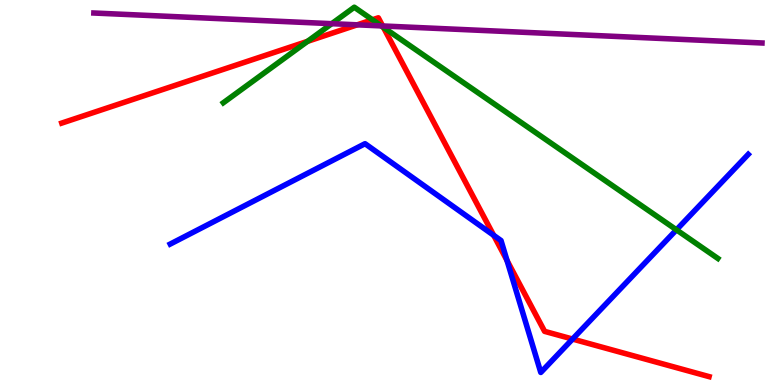[{'lines': ['blue', 'red'], 'intersections': [{'x': 6.37, 'y': 3.89}, {'x': 6.54, 'y': 3.23}, {'x': 7.39, 'y': 1.19}]}, {'lines': ['green', 'red'], 'intersections': [{'x': 3.97, 'y': 8.93}, {'x': 4.81, 'y': 9.49}, {'x': 4.95, 'y': 9.29}]}, {'lines': ['purple', 'red'], 'intersections': [{'x': 4.61, 'y': 9.36}, {'x': 4.94, 'y': 9.33}]}, {'lines': ['blue', 'green'], 'intersections': [{'x': 8.73, 'y': 4.03}]}, {'lines': ['blue', 'purple'], 'intersections': []}, {'lines': ['green', 'purple'], 'intersections': [{'x': 4.28, 'y': 9.38}, {'x': 4.92, 'y': 9.33}]}]